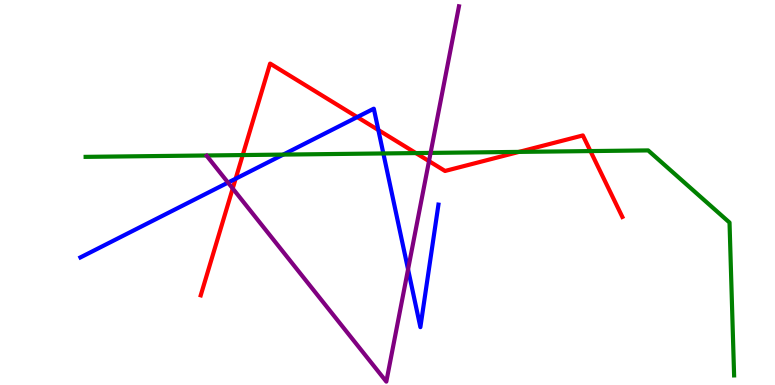[{'lines': ['blue', 'red'], 'intersections': [{'x': 3.04, 'y': 5.36}, {'x': 4.61, 'y': 6.96}, {'x': 4.88, 'y': 6.62}]}, {'lines': ['green', 'red'], 'intersections': [{'x': 3.13, 'y': 5.97}, {'x': 5.37, 'y': 6.02}, {'x': 6.7, 'y': 6.05}, {'x': 7.62, 'y': 6.08}]}, {'lines': ['purple', 'red'], 'intersections': [{'x': 3.0, 'y': 5.1}, {'x': 5.54, 'y': 5.81}]}, {'lines': ['blue', 'green'], 'intersections': [{'x': 3.65, 'y': 5.98}, {'x': 4.95, 'y': 6.01}]}, {'lines': ['blue', 'purple'], 'intersections': [{'x': 2.94, 'y': 5.26}, {'x': 5.27, 'y': 3.0}]}, {'lines': ['green', 'purple'], 'intersections': [{'x': 5.56, 'y': 6.03}]}]